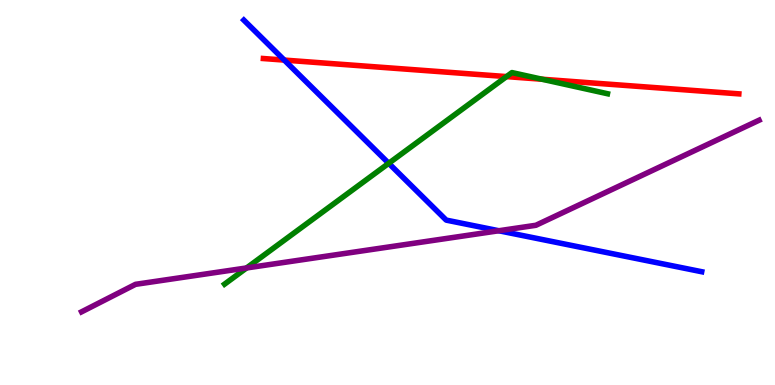[{'lines': ['blue', 'red'], 'intersections': [{'x': 3.67, 'y': 8.44}]}, {'lines': ['green', 'red'], 'intersections': [{'x': 6.54, 'y': 8.01}, {'x': 6.99, 'y': 7.94}]}, {'lines': ['purple', 'red'], 'intersections': []}, {'lines': ['blue', 'green'], 'intersections': [{'x': 5.02, 'y': 5.76}]}, {'lines': ['blue', 'purple'], 'intersections': [{'x': 6.44, 'y': 4.01}]}, {'lines': ['green', 'purple'], 'intersections': [{'x': 3.18, 'y': 3.04}]}]